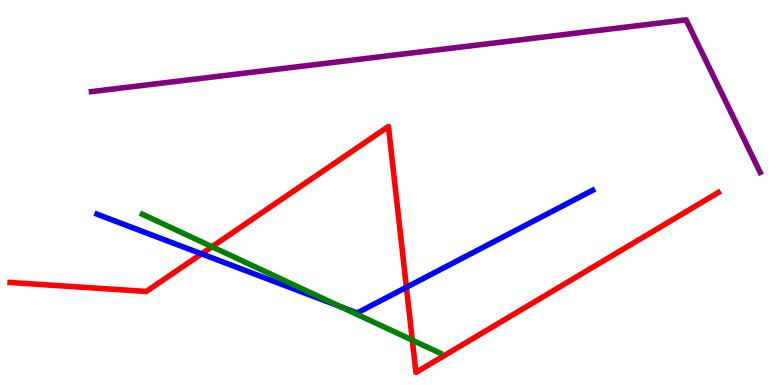[{'lines': ['blue', 'red'], 'intersections': [{'x': 2.6, 'y': 3.41}, {'x': 5.24, 'y': 2.54}]}, {'lines': ['green', 'red'], 'intersections': [{'x': 2.74, 'y': 3.59}, {'x': 5.32, 'y': 1.16}]}, {'lines': ['purple', 'red'], 'intersections': []}, {'lines': ['blue', 'green'], 'intersections': [{'x': 4.39, 'y': 2.04}]}, {'lines': ['blue', 'purple'], 'intersections': []}, {'lines': ['green', 'purple'], 'intersections': []}]